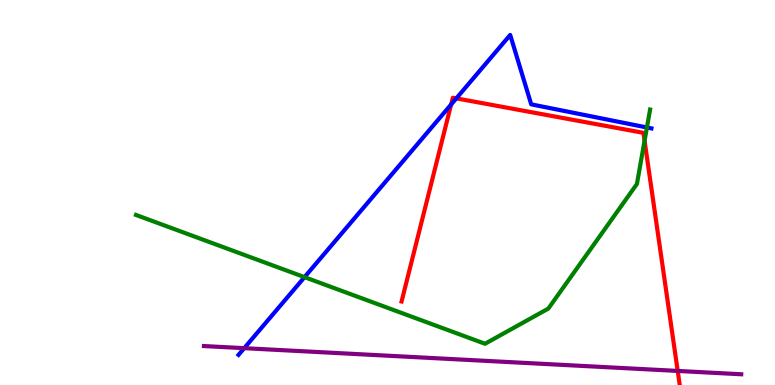[{'lines': ['blue', 'red'], 'intersections': [{'x': 5.82, 'y': 7.29}, {'x': 5.89, 'y': 7.45}]}, {'lines': ['green', 'red'], 'intersections': [{'x': 8.32, 'y': 6.34}]}, {'lines': ['purple', 'red'], 'intersections': [{'x': 8.74, 'y': 0.365}]}, {'lines': ['blue', 'green'], 'intersections': [{'x': 3.93, 'y': 2.8}, {'x': 8.35, 'y': 6.69}]}, {'lines': ['blue', 'purple'], 'intersections': [{'x': 3.15, 'y': 0.957}]}, {'lines': ['green', 'purple'], 'intersections': []}]